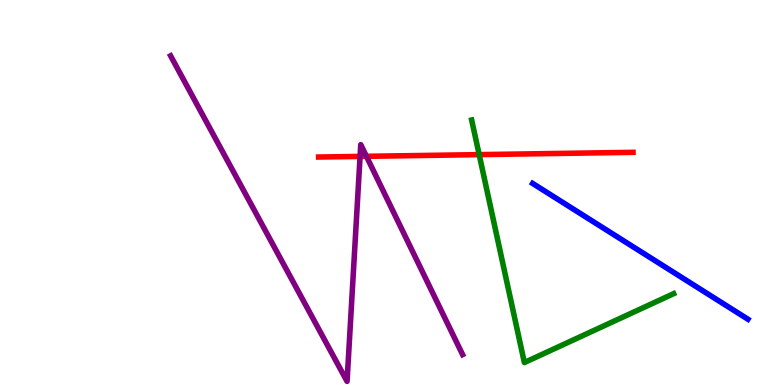[{'lines': ['blue', 'red'], 'intersections': []}, {'lines': ['green', 'red'], 'intersections': [{'x': 6.18, 'y': 5.98}]}, {'lines': ['purple', 'red'], 'intersections': [{'x': 4.65, 'y': 5.94}, {'x': 4.73, 'y': 5.94}]}, {'lines': ['blue', 'green'], 'intersections': []}, {'lines': ['blue', 'purple'], 'intersections': []}, {'lines': ['green', 'purple'], 'intersections': []}]